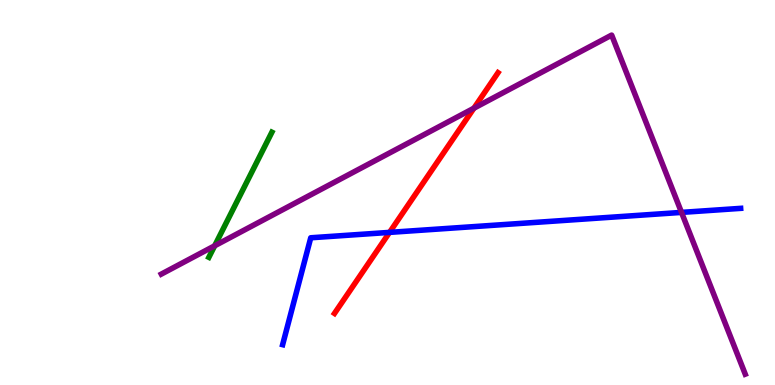[{'lines': ['blue', 'red'], 'intersections': [{'x': 5.03, 'y': 3.96}]}, {'lines': ['green', 'red'], 'intersections': []}, {'lines': ['purple', 'red'], 'intersections': [{'x': 6.11, 'y': 7.19}]}, {'lines': ['blue', 'green'], 'intersections': []}, {'lines': ['blue', 'purple'], 'intersections': [{'x': 8.79, 'y': 4.48}]}, {'lines': ['green', 'purple'], 'intersections': [{'x': 2.77, 'y': 3.62}]}]